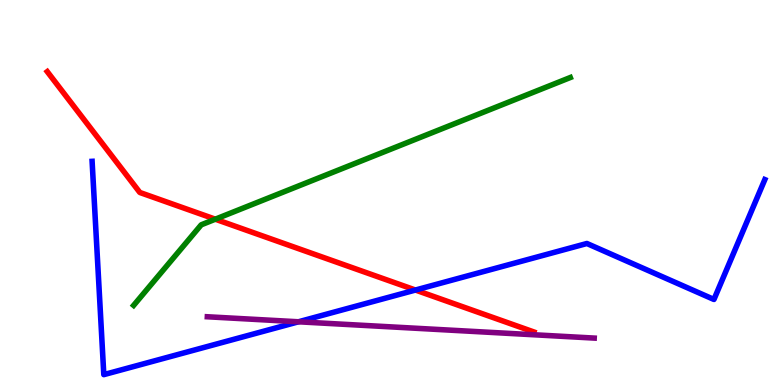[{'lines': ['blue', 'red'], 'intersections': [{'x': 5.36, 'y': 2.47}]}, {'lines': ['green', 'red'], 'intersections': [{'x': 2.78, 'y': 4.31}]}, {'lines': ['purple', 'red'], 'intersections': []}, {'lines': ['blue', 'green'], 'intersections': []}, {'lines': ['blue', 'purple'], 'intersections': [{'x': 3.85, 'y': 1.64}]}, {'lines': ['green', 'purple'], 'intersections': []}]